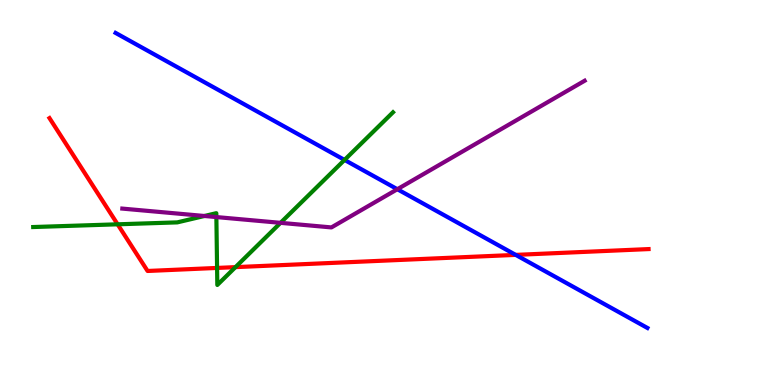[{'lines': ['blue', 'red'], 'intersections': [{'x': 6.65, 'y': 3.38}]}, {'lines': ['green', 'red'], 'intersections': [{'x': 1.52, 'y': 4.17}, {'x': 2.8, 'y': 3.04}, {'x': 3.04, 'y': 3.06}]}, {'lines': ['purple', 'red'], 'intersections': []}, {'lines': ['blue', 'green'], 'intersections': [{'x': 4.45, 'y': 5.85}]}, {'lines': ['blue', 'purple'], 'intersections': [{'x': 5.13, 'y': 5.09}]}, {'lines': ['green', 'purple'], 'intersections': [{'x': 2.64, 'y': 4.39}, {'x': 2.79, 'y': 4.36}, {'x': 3.62, 'y': 4.21}]}]